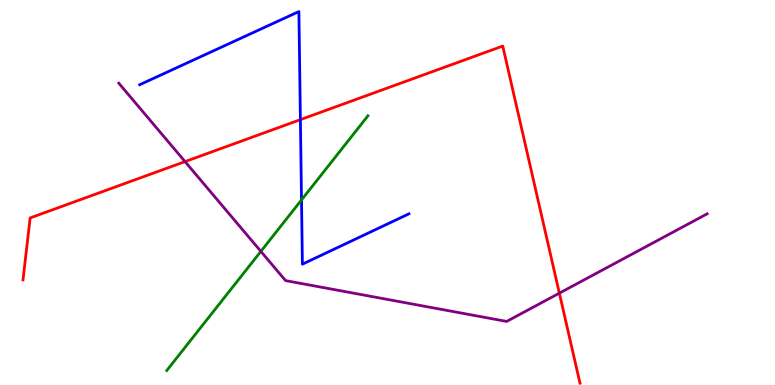[{'lines': ['blue', 'red'], 'intersections': [{'x': 3.88, 'y': 6.89}]}, {'lines': ['green', 'red'], 'intersections': []}, {'lines': ['purple', 'red'], 'intersections': [{'x': 2.39, 'y': 5.8}, {'x': 7.22, 'y': 2.39}]}, {'lines': ['blue', 'green'], 'intersections': [{'x': 3.89, 'y': 4.81}]}, {'lines': ['blue', 'purple'], 'intersections': []}, {'lines': ['green', 'purple'], 'intersections': [{'x': 3.37, 'y': 3.47}]}]